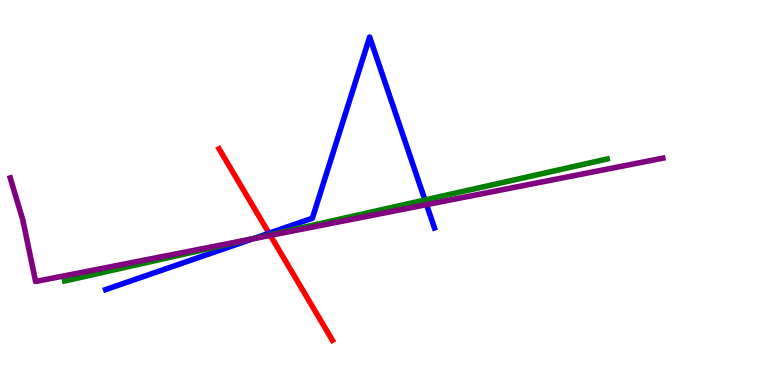[{'lines': ['blue', 'red'], 'intersections': [{'x': 3.47, 'y': 3.94}]}, {'lines': ['green', 'red'], 'intersections': [{'x': 3.48, 'y': 3.9}]}, {'lines': ['purple', 'red'], 'intersections': [{'x': 3.49, 'y': 3.89}]}, {'lines': ['blue', 'green'], 'intersections': [{'x': 3.28, 'y': 3.81}, {'x': 5.48, 'y': 4.81}]}, {'lines': ['blue', 'purple'], 'intersections': [{'x': 3.26, 'y': 3.8}, {'x': 5.5, 'y': 4.68}]}, {'lines': ['green', 'purple'], 'intersections': [{'x': 3.21, 'y': 3.78}]}]